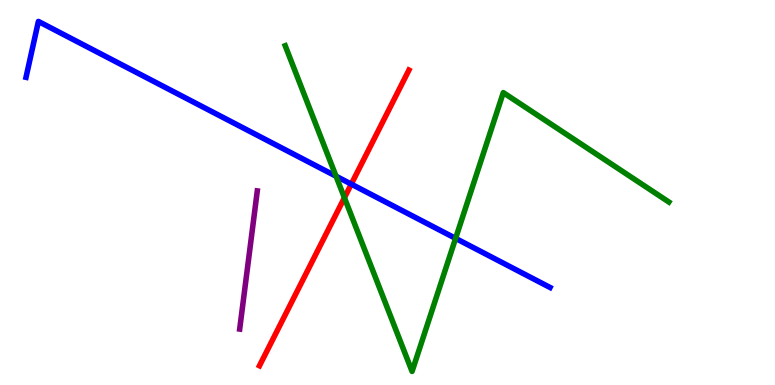[{'lines': ['blue', 'red'], 'intersections': [{'x': 4.53, 'y': 5.22}]}, {'lines': ['green', 'red'], 'intersections': [{'x': 4.44, 'y': 4.86}]}, {'lines': ['purple', 'red'], 'intersections': []}, {'lines': ['blue', 'green'], 'intersections': [{'x': 4.34, 'y': 5.42}, {'x': 5.88, 'y': 3.81}]}, {'lines': ['blue', 'purple'], 'intersections': []}, {'lines': ['green', 'purple'], 'intersections': []}]